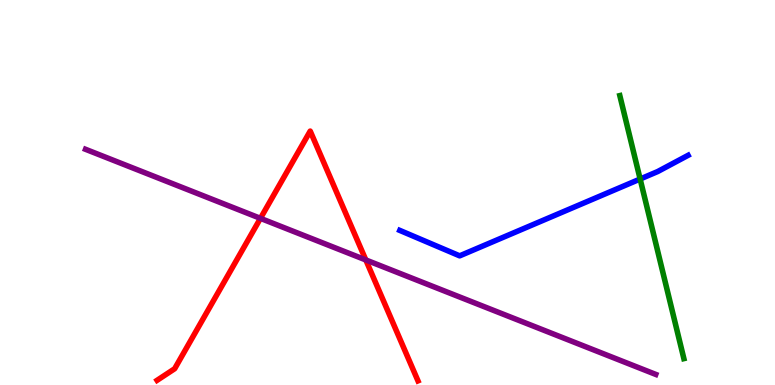[{'lines': ['blue', 'red'], 'intersections': []}, {'lines': ['green', 'red'], 'intersections': []}, {'lines': ['purple', 'red'], 'intersections': [{'x': 3.36, 'y': 4.33}, {'x': 4.72, 'y': 3.25}]}, {'lines': ['blue', 'green'], 'intersections': [{'x': 8.26, 'y': 5.35}]}, {'lines': ['blue', 'purple'], 'intersections': []}, {'lines': ['green', 'purple'], 'intersections': []}]